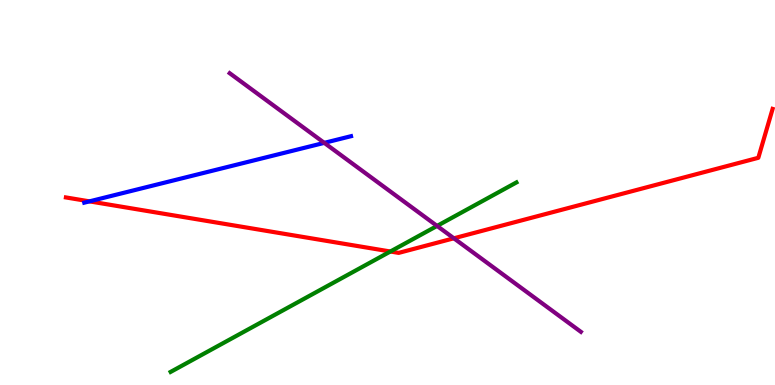[{'lines': ['blue', 'red'], 'intersections': [{'x': 1.15, 'y': 4.77}]}, {'lines': ['green', 'red'], 'intersections': [{'x': 5.04, 'y': 3.47}]}, {'lines': ['purple', 'red'], 'intersections': [{'x': 5.86, 'y': 3.81}]}, {'lines': ['blue', 'green'], 'intersections': []}, {'lines': ['blue', 'purple'], 'intersections': [{'x': 4.18, 'y': 6.29}]}, {'lines': ['green', 'purple'], 'intersections': [{'x': 5.64, 'y': 4.13}]}]